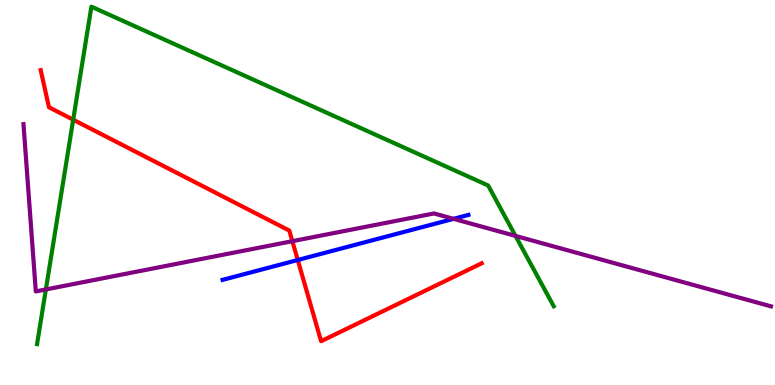[{'lines': ['blue', 'red'], 'intersections': [{'x': 3.84, 'y': 3.25}]}, {'lines': ['green', 'red'], 'intersections': [{'x': 0.944, 'y': 6.89}]}, {'lines': ['purple', 'red'], 'intersections': [{'x': 3.77, 'y': 3.74}]}, {'lines': ['blue', 'green'], 'intersections': []}, {'lines': ['blue', 'purple'], 'intersections': [{'x': 5.85, 'y': 4.32}]}, {'lines': ['green', 'purple'], 'intersections': [{'x': 0.592, 'y': 2.48}, {'x': 6.65, 'y': 3.87}]}]